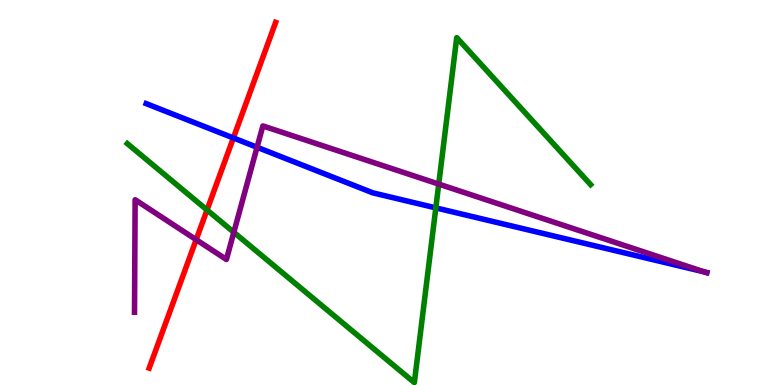[{'lines': ['blue', 'red'], 'intersections': [{'x': 3.01, 'y': 6.42}]}, {'lines': ['green', 'red'], 'intersections': [{'x': 2.67, 'y': 4.55}]}, {'lines': ['purple', 'red'], 'intersections': [{'x': 2.53, 'y': 3.77}]}, {'lines': ['blue', 'green'], 'intersections': [{'x': 5.62, 'y': 4.6}]}, {'lines': ['blue', 'purple'], 'intersections': [{'x': 3.32, 'y': 6.17}, {'x': 9.09, 'y': 2.94}]}, {'lines': ['green', 'purple'], 'intersections': [{'x': 3.02, 'y': 3.97}, {'x': 5.66, 'y': 5.22}]}]